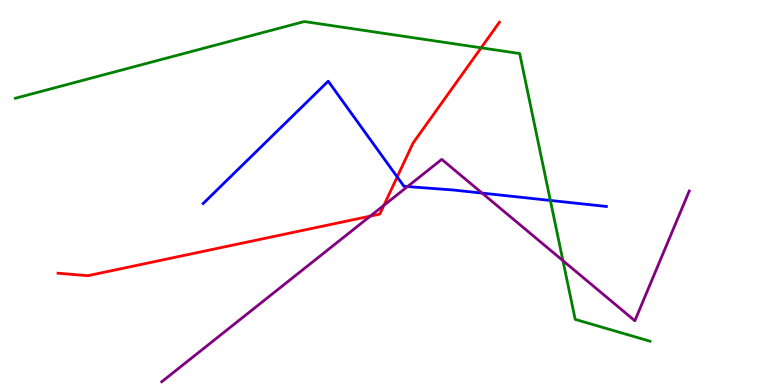[{'lines': ['blue', 'red'], 'intersections': [{'x': 5.13, 'y': 5.4}]}, {'lines': ['green', 'red'], 'intersections': [{'x': 6.21, 'y': 8.76}]}, {'lines': ['purple', 'red'], 'intersections': [{'x': 4.78, 'y': 4.39}, {'x': 4.95, 'y': 4.67}]}, {'lines': ['blue', 'green'], 'intersections': [{'x': 7.1, 'y': 4.79}]}, {'lines': ['blue', 'purple'], 'intersections': [{'x': 5.26, 'y': 5.15}, {'x': 6.22, 'y': 4.98}]}, {'lines': ['green', 'purple'], 'intersections': [{'x': 7.26, 'y': 3.23}]}]